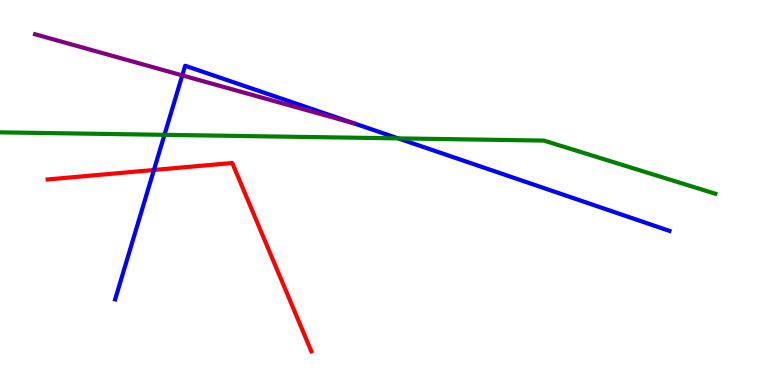[{'lines': ['blue', 'red'], 'intersections': [{'x': 1.99, 'y': 5.58}]}, {'lines': ['green', 'red'], 'intersections': []}, {'lines': ['purple', 'red'], 'intersections': []}, {'lines': ['blue', 'green'], 'intersections': [{'x': 2.12, 'y': 6.5}, {'x': 5.14, 'y': 6.41}]}, {'lines': ['blue', 'purple'], 'intersections': [{'x': 2.35, 'y': 8.04}]}, {'lines': ['green', 'purple'], 'intersections': []}]